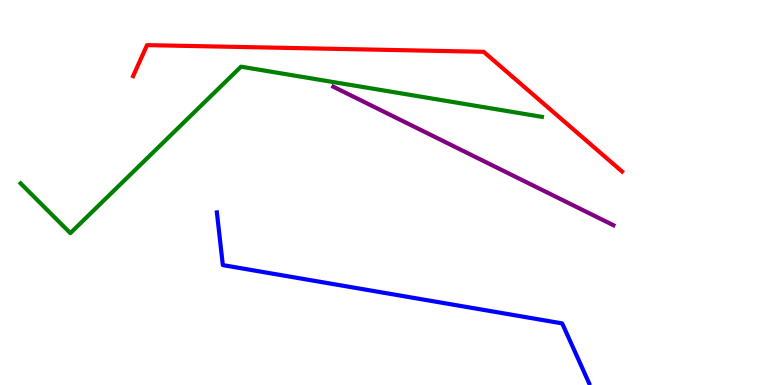[{'lines': ['blue', 'red'], 'intersections': []}, {'lines': ['green', 'red'], 'intersections': []}, {'lines': ['purple', 'red'], 'intersections': []}, {'lines': ['blue', 'green'], 'intersections': []}, {'lines': ['blue', 'purple'], 'intersections': []}, {'lines': ['green', 'purple'], 'intersections': []}]